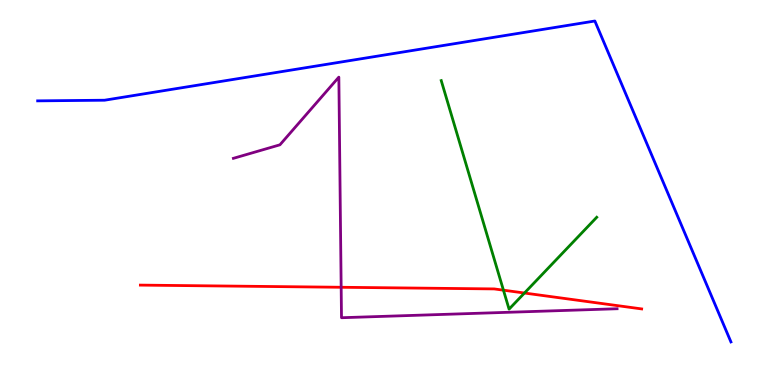[{'lines': ['blue', 'red'], 'intersections': []}, {'lines': ['green', 'red'], 'intersections': [{'x': 6.5, 'y': 2.46}, {'x': 6.77, 'y': 2.39}]}, {'lines': ['purple', 'red'], 'intersections': [{'x': 4.4, 'y': 2.54}]}, {'lines': ['blue', 'green'], 'intersections': []}, {'lines': ['blue', 'purple'], 'intersections': []}, {'lines': ['green', 'purple'], 'intersections': []}]